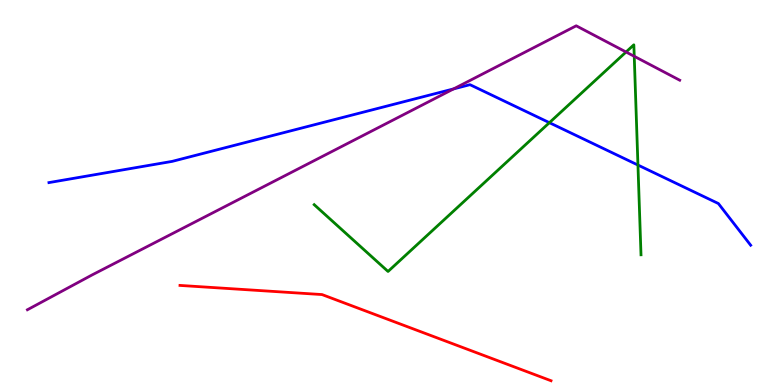[{'lines': ['blue', 'red'], 'intersections': []}, {'lines': ['green', 'red'], 'intersections': []}, {'lines': ['purple', 'red'], 'intersections': []}, {'lines': ['blue', 'green'], 'intersections': [{'x': 7.09, 'y': 6.81}, {'x': 8.23, 'y': 5.71}]}, {'lines': ['blue', 'purple'], 'intersections': [{'x': 5.85, 'y': 7.69}]}, {'lines': ['green', 'purple'], 'intersections': [{'x': 8.08, 'y': 8.65}, {'x': 8.18, 'y': 8.54}]}]